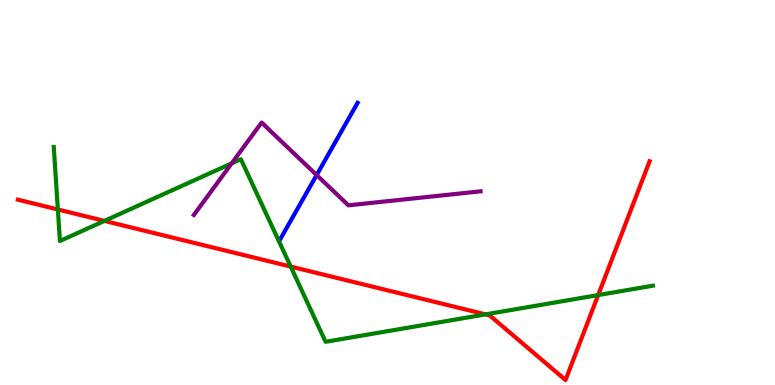[{'lines': ['blue', 'red'], 'intersections': []}, {'lines': ['green', 'red'], 'intersections': [{'x': 0.747, 'y': 4.56}, {'x': 1.35, 'y': 4.26}, {'x': 3.75, 'y': 3.08}, {'x': 6.27, 'y': 1.83}, {'x': 7.72, 'y': 2.34}]}, {'lines': ['purple', 'red'], 'intersections': []}, {'lines': ['blue', 'green'], 'intersections': []}, {'lines': ['blue', 'purple'], 'intersections': [{'x': 4.09, 'y': 5.45}]}, {'lines': ['green', 'purple'], 'intersections': [{'x': 2.99, 'y': 5.76}]}]